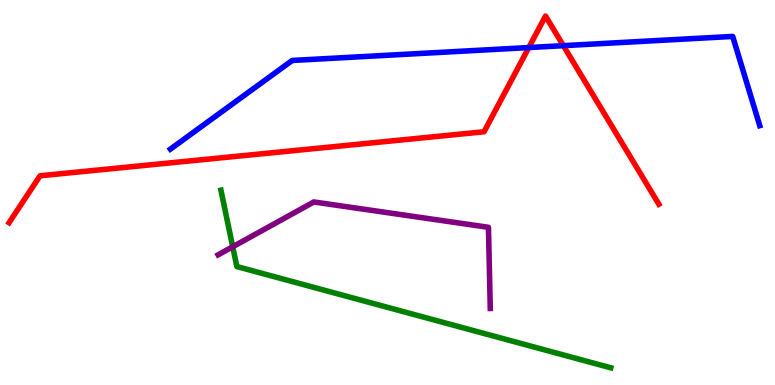[{'lines': ['blue', 'red'], 'intersections': [{'x': 6.82, 'y': 8.76}, {'x': 7.27, 'y': 8.81}]}, {'lines': ['green', 'red'], 'intersections': []}, {'lines': ['purple', 'red'], 'intersections': []}, {'lines': ['blue', 'green'], 'intersections': []}, {'lines': ['blue', 'purple'], 'intersections': []}, {'lines': ['green', 'purple'], 'intersections': [{'x': 3.0, 'y': 3.59}]}]